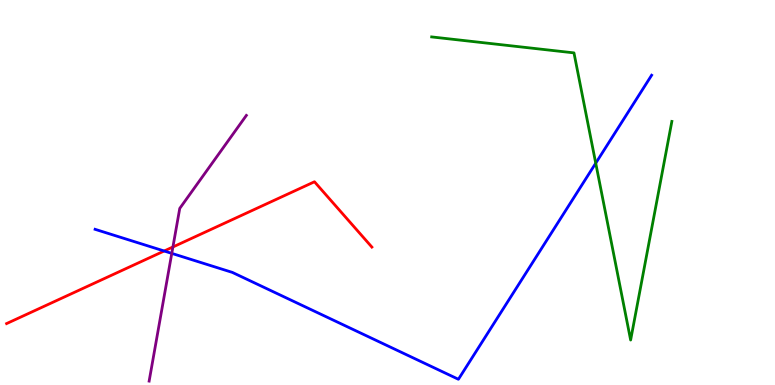[{'lines': ['blue', 'red'], 'intersections': [{'x': 2.12, 'y': 3.48}]}, {'lines': ['green', 'red'], 'intersections': []}, {'lines': ['purple', 'red'], 'intersections': [{'x': 2.23, 'y': 3.59}]}, {'lines': ['blue', 'green'], 'intersections': [{'x': 7.69, 'y': 5.76}]}, {'lines': ['blue', 'purple'], 'intersections': [{'x': 2.22, 'y': 3.42}]}, {'lines': ['green', 'purple'], 'intersections': []}]